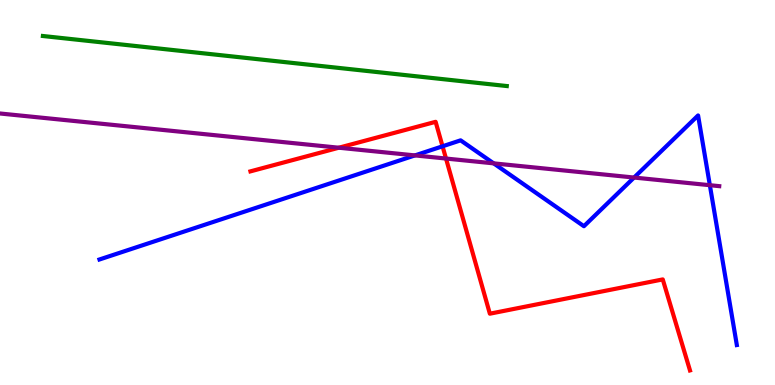[{'lines': ['blue', 'red'], 'intersections': [{'x': 5.71, 'y': 6.2}]}, {'lines': ['green', 'red'], 'intersections': []}, {'lines': ['purple', 'red'], 'intersections': [{'x': 4.37, 'y': 6.16}, {'x': 5.75, 'y': 5.88}]}, {'lines': ['blue', 'green'], 'intersections': []}, {'lines': ['blue', 'purple'], 'intersections': [{'x': 5.35, 'y': 5.96}, {'x': 6.37, 'y': 5.76}, {'x': 8.18, 'y': 5.39}, {'x': 9.16, 'y': 5.19}]}, {'lines': ['green', 'purple'], 'intersections': []}]